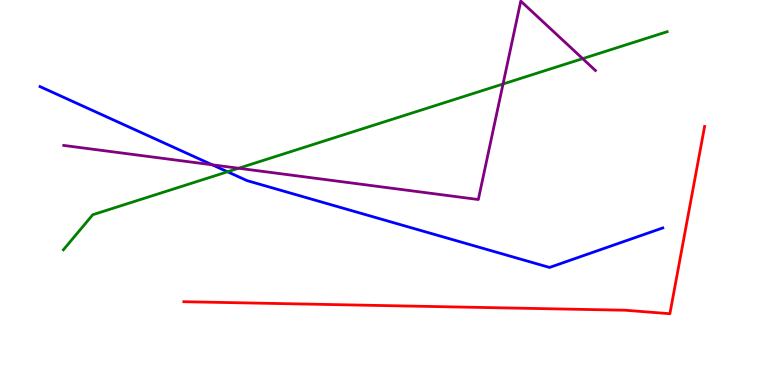[{'lines': ['blue', 'red'], 'intersections': []}, {'lines': ['green', 'red'], 'intersections': []}, {'lines': ['purple', 'red'], 'intersections': []}, {'lines': ['blue', 'green'], 'intersections': [{'x': 2.94, 'y': 5.54}]}, {'lines': ['blue', 'purple'], 'intersections': [{'x': 2.74, 'y': 5.72}]}, {'lines': ['green', 'purple'], 'intersections': [{'x': 3.08, 'y': 5.63}, {'x': 6.49, 'y': 7.82}, {'x': 7.52, 'y': 8.48}]}]